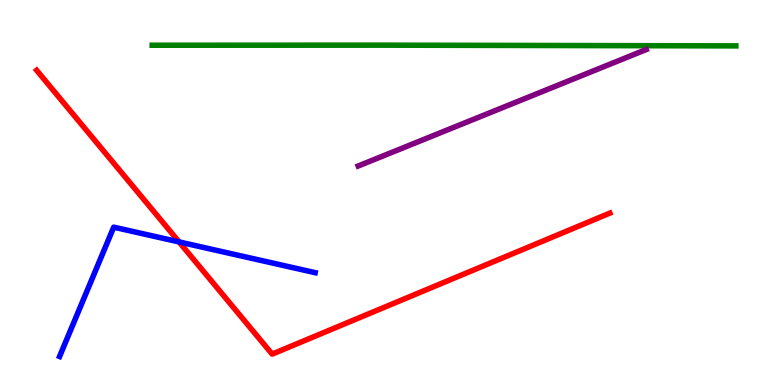[{'lines': ['blue', 'red'], 'intersections': [{'x': 2.31, 'y': 3.72}]}, {'lines': ['green', 'red'], 'intersections': []}, {'lines': ['purple', 'red'], 'intersections': []}, {'lines': ['blue', 'green'], 'intersections': []}, {'lines': ['blue', 'purple'], 'intersections': []}, {'lines': ['green', 'purple'], 'intersections': []}]